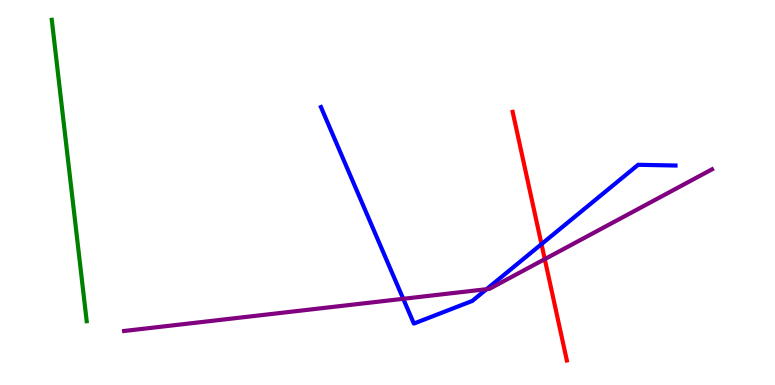[{'lines': ['blue', 'red'], 'intersections': [{'x': 6.99, 'y': 3.66}]}, {'lines': ['green', 'red'], 'intersections': []}, {'lines': ['purple', 'red'], 'intersections': [{'x': 7.03, 'y': 3.27}]}, {'lines': ['blue', 'green'], 'intersections': []}, {'lines': ['blue', 'purple'], 'intersections': [{'x': 5.2, 'y': 2.24}, {'x': 6.28, 'y': 2.49}]}, {'lines': ['green', 'purple'], 'intersections': []}]